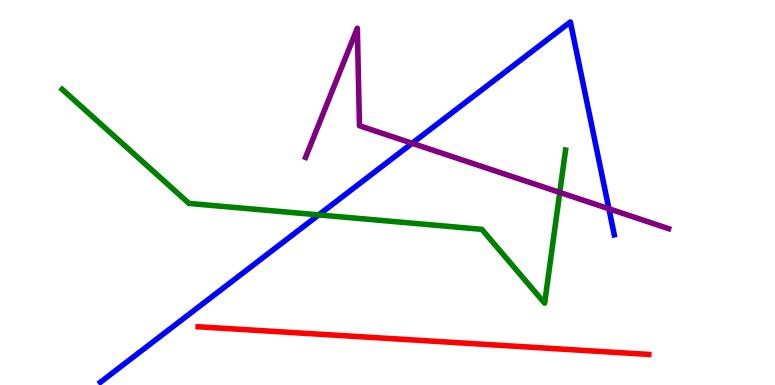[{'lines': ['blue', 'red'], 'intersections': []}, {'lines': ['green', 'red'], 'intersections': []}, {'lines': ['purple', 'red'], 'intersections': []}, {'lines': ['blue', 'green'], 'intersections': [{'x': 4.11, 'y': 4.42}]}, {'lines': ['blue', 'purple'], 'intersections': [{'x': 5.32, 'y': 6.28}, {'x': 7.86, 'y': 4.58}]}, {'lines': ['green', 'purple'], 'intersections': [{'x': 7.22, 'y': 5.0}]}]